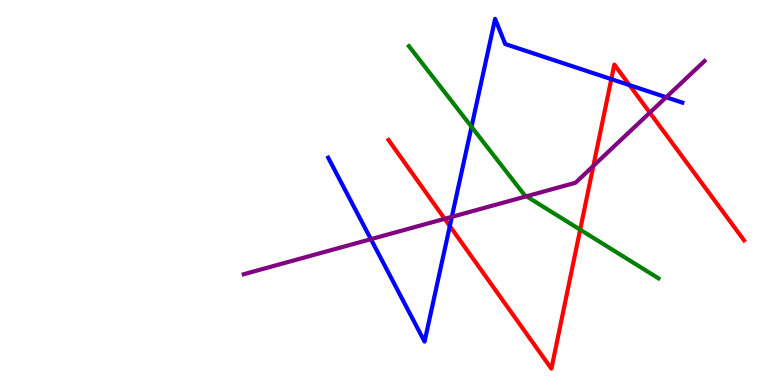[{'lines': ['blue', 'red'], 'intersections': [{'x': 5.8, 'y': 4.13}, {'x': 7.89, 'y': 7.94}, {'x': 8.12, 'y': 7.79}]}, {'lines': ['green', 'red'], 'intersections': [{'x': 7.49, 'y': 4.03}]}, {'lines': ['purple', 'red'], 'intersections': [{'x': 5.74, 'y': 4.32}, {'x': 7.66, 'y': 5.69}, {'x': 8.38, 'y': 7.07}]}, {'lines': ['blue', 'green'], 'intersections': [{'x': 6.08, 'y': 6.71}]}, {'lines': ['blue', 'purple'], 'intersections': [{'x': 4.79, 'y': 3.79}, {'x': 5.83, 'y': 4.37}, {'x': 8.6, 'y': 7.47}]}, {'lines': ['green', 'purple'], 'intersections': [{'x': 6.79, 'y': 4.9}]}]